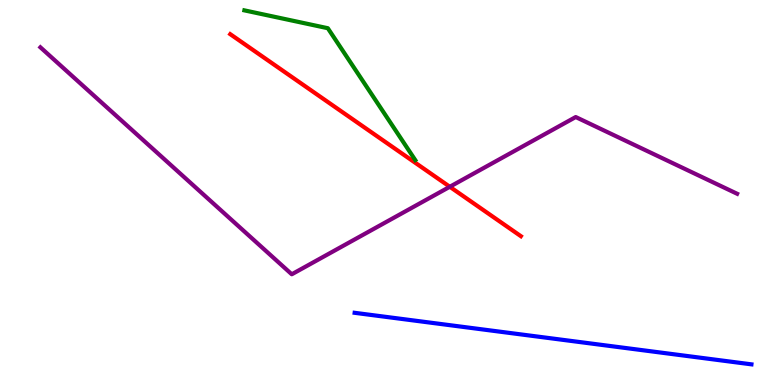[{'lines': ['blue', 'red'], 'intersections': []}, {'lines': ['green', 'red'], 'intersections': []}, {'lines': ['purple', 'red'], 'intersections': [{'x': 5.8, 'y': 5.15}]}, {'lines': ['blue', 'green'], 'intersections': []}, {'lines': ['blue', 'purple'], 'intersections': []}, {'lines': ['green', 'purple'], 'intersections': []}]